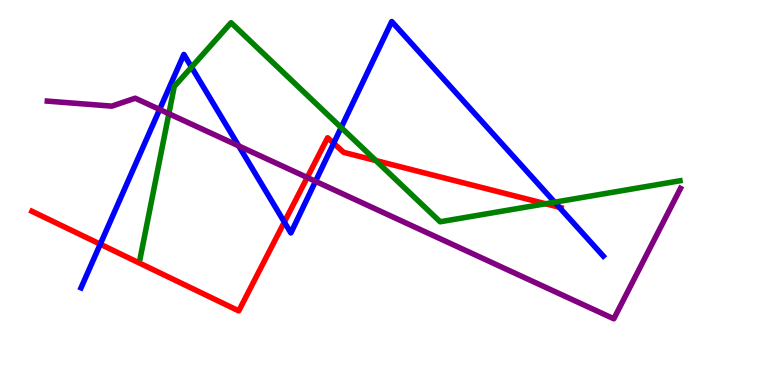[{'lines': ['blue', 'red'], 'intersections': [{'x': 1.29, 'y': 3.66}, {'x': 3.67, 'y': 4.23}, {'x': 4.31, 'y': 6.28}, {'x': 7.22, 'y': 4.62}]}, {'lines': ['green', 'red'], 'intersections': [{'x': 4.85, 'y': 5.83}, {'x': 7.04, 'y': 4.71}]}, {'lines': ['purple', 'red'], 'intersections': [{'x': 3.96, 'y': 5.39}]}, {'lines': ['blue', 'green'], 'intersections': [{'x': 2.47, 'y': 8.26}, {'x': 4.4, 'y': 6.69}, {'x': 7.16, 'y': 4.75}]}, {'lines': ['blue', 'purple'], 'intersections': [{'x': 2.06, 'y': 7.16}, {'x': 3.08, 'y': 6.21}, {'x': 4.07, 'y': 5.29}]}, {'lines': ['green', 'purple'], 'intersections': [{'x': 2.18, 'y': 7.05}]}]